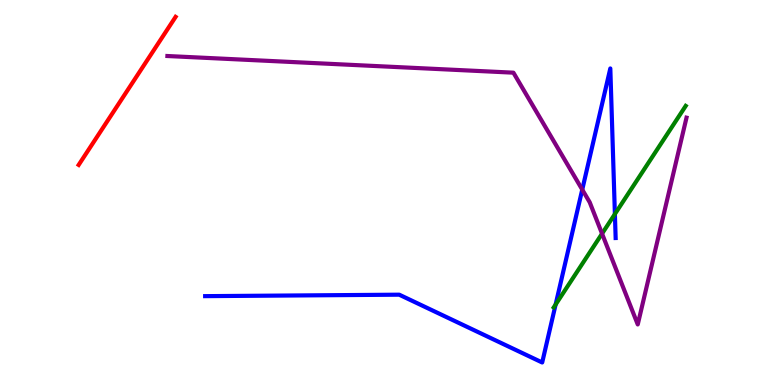[{'lines': ['blue', 'red'], 'intersections': []}, {'lines': ['green', 'red'], 'intersections': []}, {'lines': ['purple', 'red'], 'intersections': []}, {'lines': ['blue', 'green'], 'intersections': [{'x': 7.17, 'y': 2.09}, {'x': 7.93, 'y': 4.44}]}, {'lines': ['blue', 'purple'], 'intersections': [{'x': 7.51, 'y': 5.08}]}, {'lines': ['green', 'purple'], 'intersections': [{'x': 7.77, 'y': 3.93}]}]